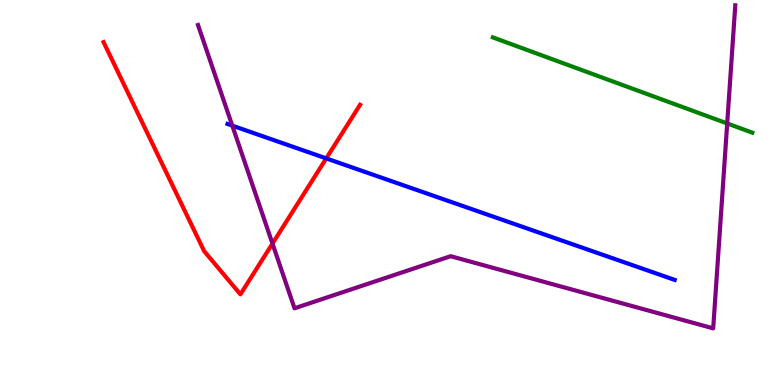[{'lines': ['blue', 'red'], 'intersections': [{'x': 4.21, 'y': 5.89}]}, {'lines': ['green', 'red'], 'intersections': []}, {'lines': ['purple', 'red'], 'intersections': [{'x': 3.52, 'y': 3.67}]}, {'lines': ['blue', 'green'], 'intersections': []}, {'lines': ['blue', 'purple'], 'intersections': [{'x': 3.0, 'y': 6.74}]}, {'lines': ['green', 'purple'], 'intersections': [{'x': 9.38, 'y': 6.79}]}]